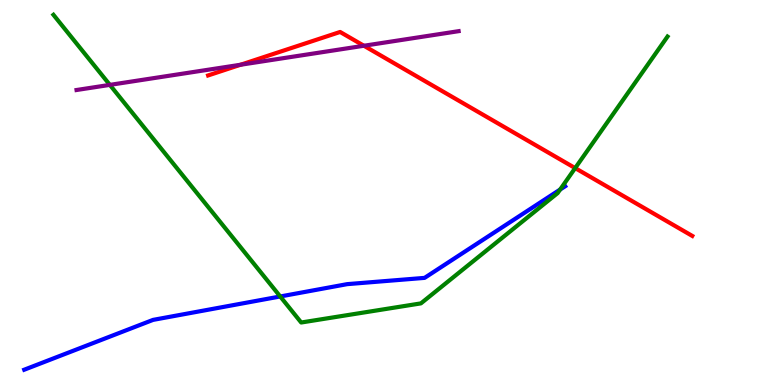[{'lines': ['blue', 'red'], 'intersections': []}, {'lines': ['green', 'red'], 'intersections': [{'x': 7.42, 'y': 5.63}]}, {'lines': ['purple', 'red'], 'intersections': [{'x': 3.1, 'y': 8.32}, {'x': 4.7, 'y': 8.81}]}, {'lines': ['blue', 'green'], 'intersections': [{'x': 3.62, 'y': 2.3}, {'x': 7.23, 'y': 5.08}]}, {'lines': ['blue', 'purple'], 'intersections': []}, {'lines': ['green', 'purple'], 'intersections': [{'x': 1.42, 'y': 7.8}]}]